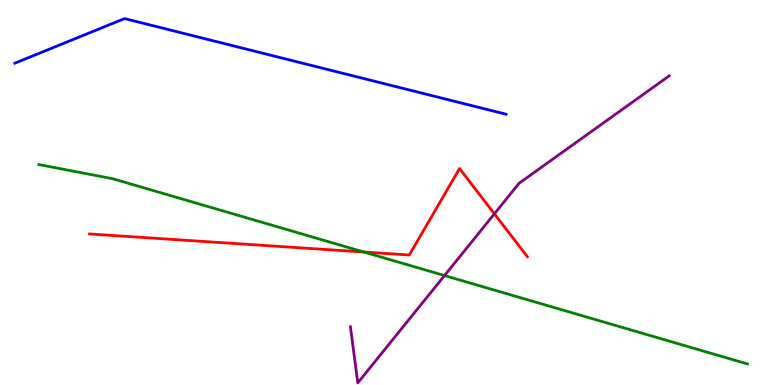[{'lines': ['blue', 'red'], 'intersections': []}, {'lines': ['green', 'red'], 'intersections': [{'x': 4.69, 'y': 3.45}]}, {'lines': ['purple', 'red'], 'intersections': [{'x': 6.38, 'y': 4.45}]}, {'lines': ['blue', 'green'], 'intersections': []}, {'lines': ['blue', 'purple'], 'intersections': []}, {'lines': ['green', 'purple'], 'intersections': [{'x': 5.74, 'y': 2.84}]}]